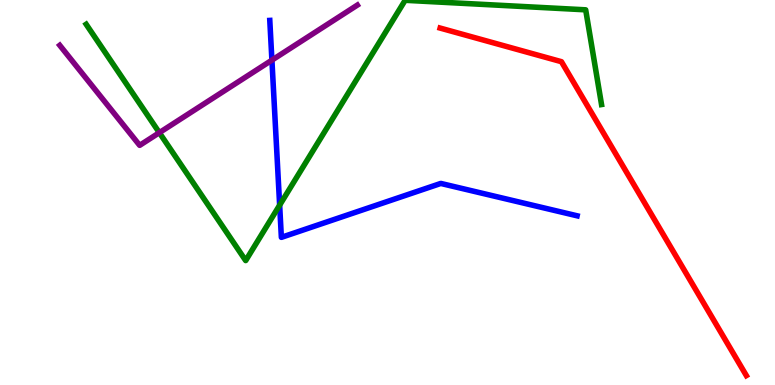[{'lines': ['blue', 'red'], 'intersections': []}, {'lines': ['green', 'red'], 'intersections': []}, {'lines': ['purple', 'red'], 'intersections': []}, {'lines': ['blue', 'green'], 'intersections': [{'x': 3.61, 'y': 4.67}]}, {'lines': ['blue', 'purple'], 'intersections': [{'x': 3.51, 'y': 8.44}]}, {'lines': ['green', 'purple'], 'intersections': [{'x': 2.06, 'y': 6.55}]}]